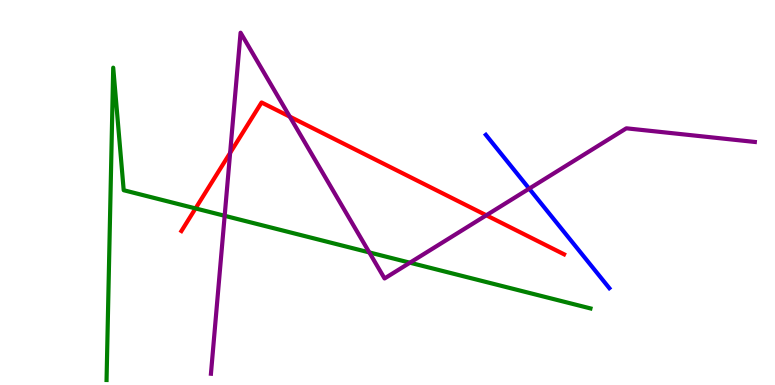[{'lines': ['blue', 'red'], 'intersections': []}, {'lines': ['green', 'red'], 'intersections': [{'x': 2.52, 'y': 4.59}]}, {'lines': ['purple', 'red'], 'intersections': [{'x': 2.97, 'y': 6.03}, {'x': 3.74, 'y': 6.97}, {'x': 6.27, 'y': 4.41}]}, {'lines': ['blue', 'green'], 'intersections': []}, {'lines': ['blue', 'purple'], 'intersections': [{'x': 6.83, 'y': 5.1}]}, {'lines': ['green', 'purple'], 'intersections': [{'x': 2.9, 'y': 4.4}, {'x': 4.77, 'y': 3.44}, {'x': 5.29, 'y': 3.18}]}]